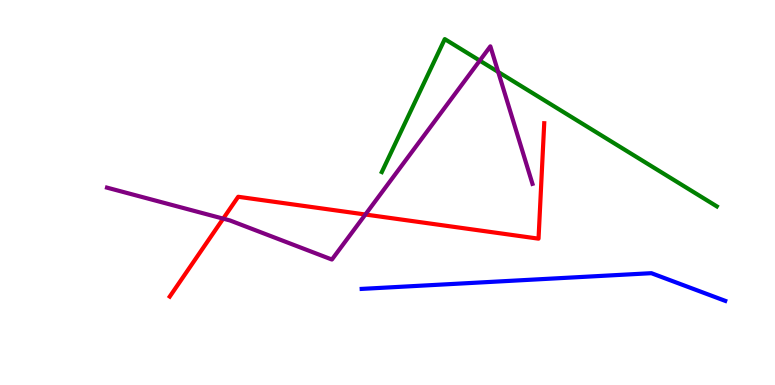[{'lines': ['blue', 'red'], 'intersections': []}, {'lines': ['green', 'red'], 'intersections': []}, {'lines': ['purple', 'red'], 'intersections': [{'x': 2.88, 'y': 4.32}, {'x': 4.71, 'y': 4.43}]}, {'lines': ['blue', 'green'], 'intersections': []}, {'lines': ['blue', 'purple'], 'intersections': []}, {'lines': ['green', 'purple'], 'intersections': [{'x': 6.19, 'y': 8.43}, {'x': 6.43, 'y': 8.13}]}]